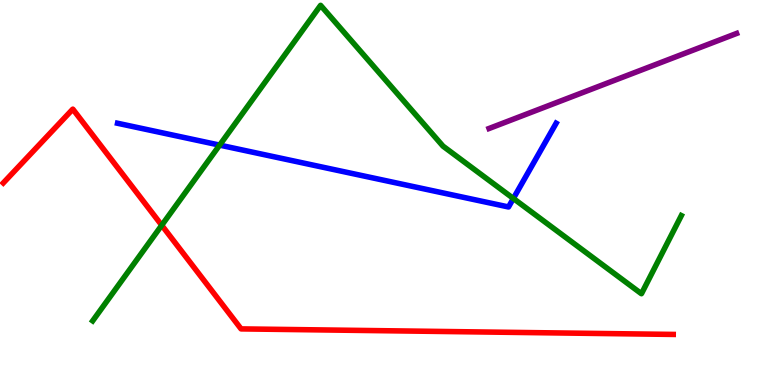[{'lines': ['blue', 'red'], 'intersections': []}, {'lines': ['green', 'red'], 'intersections': [{'x': 2.09, 'y': 4.15}]}, {'lines': ['purple', 'red'], 'intersections': []}, {'lines': ['blue', 'green'], 'intersections': [{'x': 2.83, 'y': 6.23}, {'x': 6.62, 'y': 4.85}]}, {'lines': ['blue', 'purple'], 'intersections': []}, {'lines': ['green', 'purple'], 'intersections': []}]